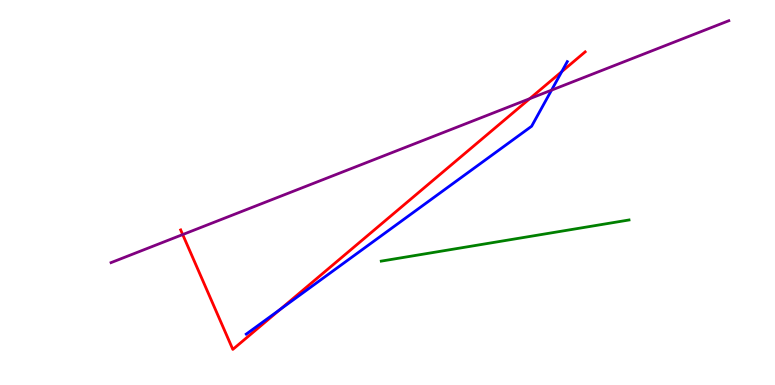[{'lines': ['blue', 'red'], 'intersections': [{'x': 3.62, 'y': 1.96}, {'x': 7.25, 'y': 8.14}]}, {'lines': ['green', 'red'], 'intersections': []}, {'lines': ['purple', 'red'], 'intersections': [{'x': 2.36, 'y': 3.91}, {'x': 6.84, 'y': 7.44}]}, {'lines': ['blue', 'green'], 'intersections': []}, {'lines': ['blue', 'purple'], 'intersections': [{'x': 7.12, 'y': 7.66}]}, {'lines': ['green', 'purple'], 'intersections': []}]